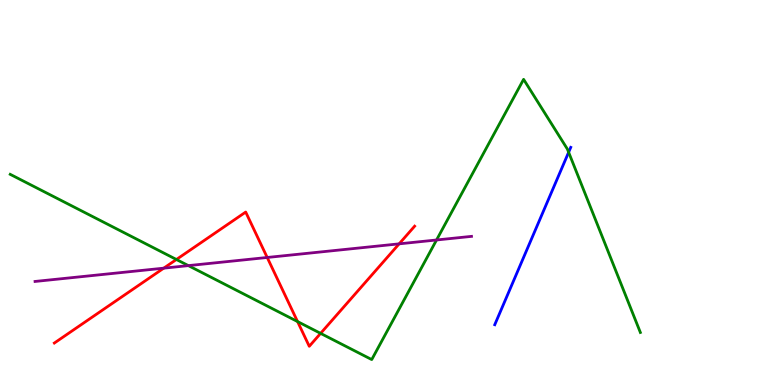[{'lines': ['blue', 'red'], 'intersections': []}, {'lines': ['green', 'red'], 'intersections': [{'x': 2.28, 'y': 3.26}, {'x': 3.84, 'y': 1.65}, {'x': 4.14, 'y': 1.34}]}, {'lines': ['purple', 'red'], 'intersections': [{'x': 2.11, 'y': 3.03}, {'x': 3.45, 'y': 3.31}, {'x': 5.15, 'y': 3.67}]}, {'lines': ['blue', 'green'], 'intersections': [{'x': 7.34, 'y': 6.05}]}, {'lines': ['blue', 'purple'], 'intersections': []}, {'lines': ['green', 'purple'], 'intersections': [{'x': 2.43, 'y': 3.1}, {'x': 5.63, 'y': 3.77}]}]